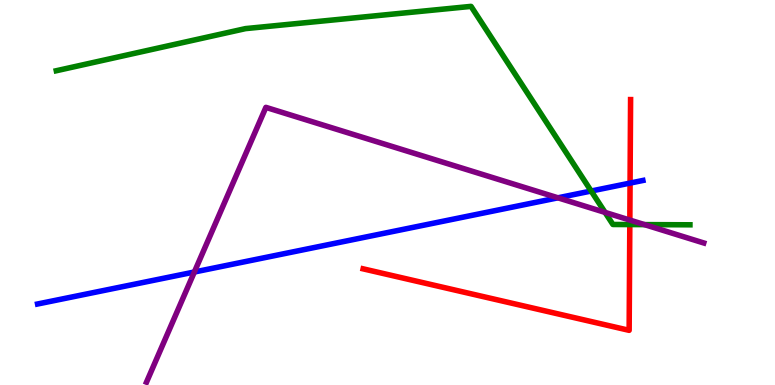[{'lines': ['blue', 'red'], 'intersections': [{'x': 8.13, 'y': 5.24}]}, {'lines': ['green', 'red'], 'intersections': [{'x': 8.13, 'y': 4.17}]}, {'lines': ['purple', 'red'], 'intersections': [{'x': 8.13, 'y': 4.28}]}, {'lines': ['blue', 'green'], 'intersections': [{'x': 7.63, 'y': 5.04}]}, {'lines': ['blue', 'purple'], 'intersections': [{'x': 2.51, 'y': 2.93}, {'x': 7.2, 'y': 4.86}]}, {'lines': ['green', 'purple'], 'intersections': [{'x': 7.81, 'y': 4.48}, {'x': 8.32, 'y': 4.17}]}]